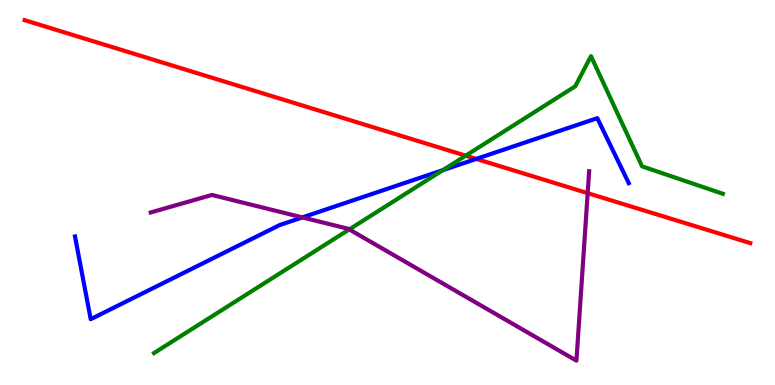[{'lines': ['blue', 'red'], 'intersections': [{'x': 6.15, 'y': 5.87}]}, {'lines': ['green', 'red'], 'intersections': [{'x': 6.01, 'y': 5.96}]}, {'lines': ['purple', 'red'], 'intersections': [{'x': 7.58, 'y': 4.98}]}, {'lines': ['blue', 'green'], 'intersections': [{'x': 5.71, 'y': 5.58}]}, {'lines': ['blue', 'purple'], 'intersections': [{'x': 3.9, 'y': 4.35}]}, {'lines': ['green', 'purple'], 'intersections': [{'x': 4.51, 'y': 4.04}]}]